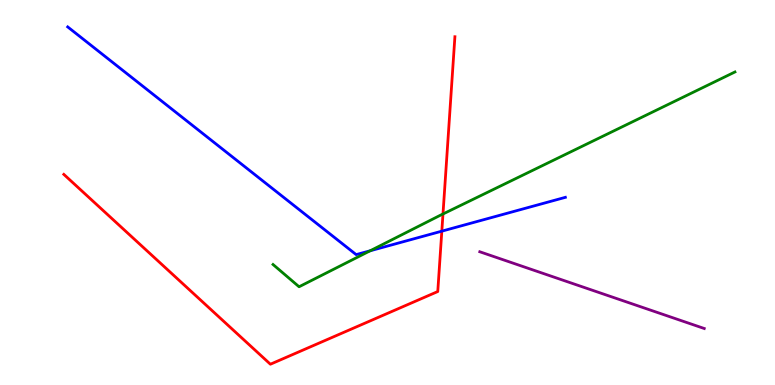[{'lines': ['blue', 'red'], 'intersections': [{'x': 5.7, 'y': 4.0}]}, {'lines': ['green', 'red'], 'intersections': [{'x': 5.72, 'y': 4.44}]}, {'lines': ['purple', 'red'], 'intersections': []}, {'lines': ['blue', 'green'], 'intersections': [{'x': 4.78, 'y': 3.49}]}, {'lines': ['blue', 'purple'], 'intersections': []}, {'lines': ['green', 'purple'], 'intersections': []}]